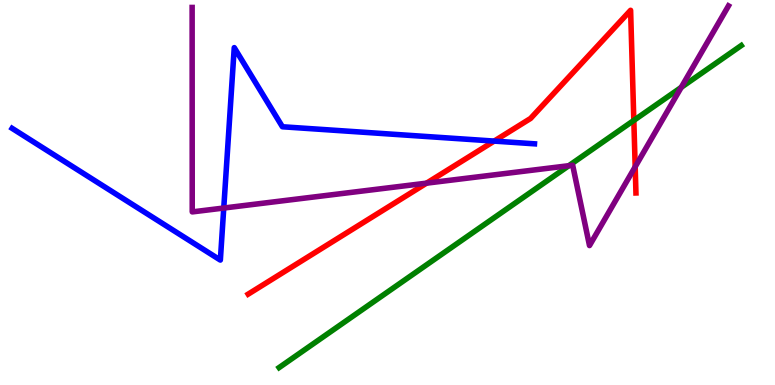[{'lines': ['blue', 'red'], 'intersections': [{'x': 6.38, 'y': 6.34}]}, {'lines': ['green', 'red'], 'intersections': [{'x': 8.18, 'y': 6.87}]}, {'lines': ['purple', 'red'], 'intersections': [{'x': 5.5, 'y': 5.24}, {'x': 8.2, 'y': 5.67}]}, {'lines': ['blue', 'green'], 'intersections': []}, {'lines': ['blue', 'purple'], 'intersections': [{'x': 2.89, 'y': 4.6}]}, {'lines': ['green', 'purple'], 'intersections': [{'x': 7.34, 'y': 5.7}, {'x': 8.79, 'y': 7.73}]}]